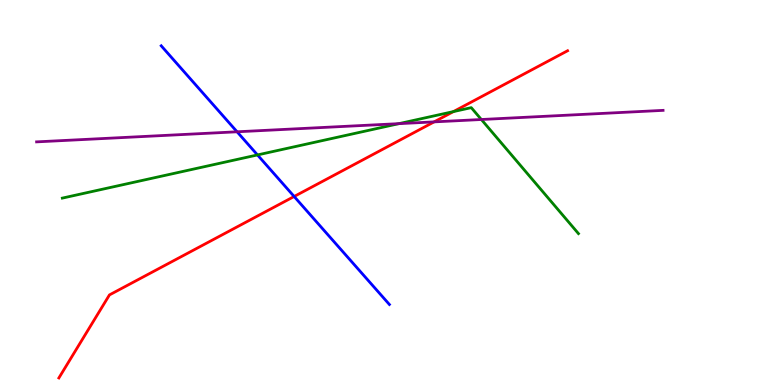[{'lines': ['blue', 'red'], 'intersections': [{'x': 3.8, 'y': 4.9}]}, {'lines': ['green', 'red'], 'intersections': [{'x': 5.85, 'y': 7.1}]}, {'lines': ['purple', 'red'], 'intersections': [{'x': 5.6, 'y': 6.83}]}, {'lines': ['blue', 'green'], 'intersections': [{'x': 3.32, 'y': 5.98}]}, {'lines': ['blue', 'purple'], 'intersections': [{'x': 3.06, 'y': 6.58}]}, {'lines': ['green', 'purple'], 'intersections': [{'x': 5.15, 'y': 6.79}, {'x': 6.21, 'y': 6.9}]}]